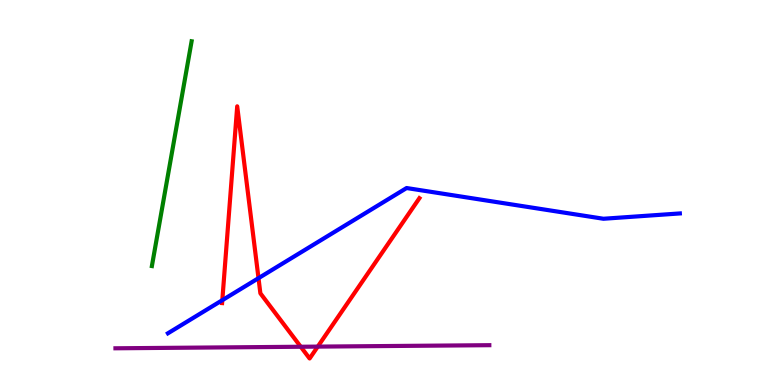[{'lines': ['blue', 'red'], 'intersections': [{'x': 2.87, 'y': 2.2}, {'x': 3.34, 'y': 2.77}]}, {'lines': ['green', 'red'], 'intersections': []}, {'lines': ['purple', 'red'], 'intersections': [{'x': 3.88, 'y': 0.994}, {'x': 4.1, 'y': 0.997}]}, {'lines': ['blue', 'green'], 'intersections': []}, {'lines': ['blue', 'purple'], 'intersections': []}, {'lines': ['green', 'purple'], 'intersections': []}]